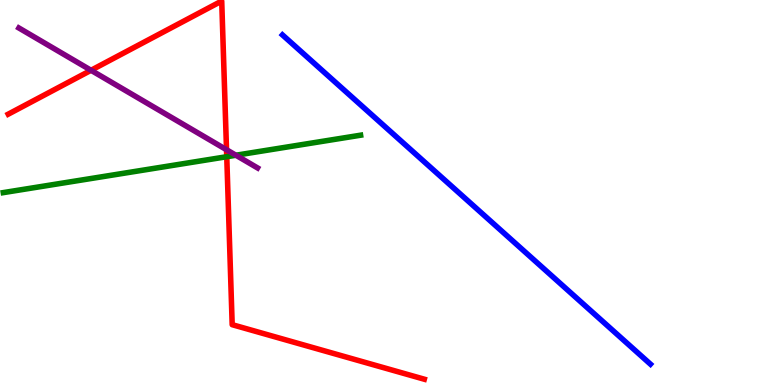[{'lines': ['blue', 'red'], 'intersections': []}, {'lines': ['green', 'red'], 'intersections': [{'x': 2.93, 'y': 5.93}]}, {'lines': ['purple', 'red'], 'intersections': [{'x': 1.17, 'y': 8.17}, {'x': 2.92, 'y': 6.11}]}, {'lines': ['blue', 'green'], 'intersections': []}, {'lines': ['blue', 'purple'], 'intersections': []}, {'lines': ['green', 'purple'], 'intersections': [{'x': 3.04, 'y': 5.97}]}]